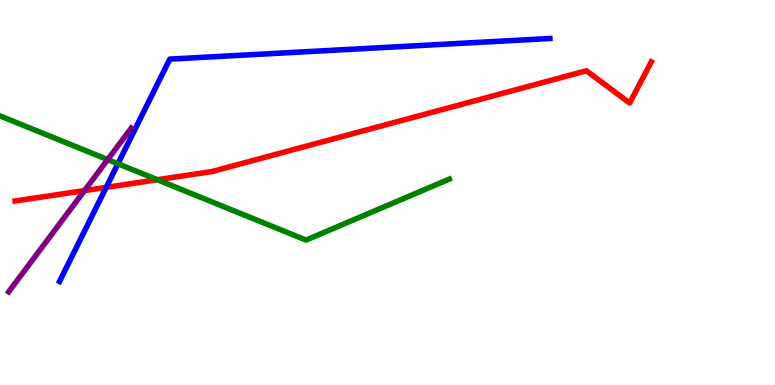[{'lines': ['blue', 'red'], 'intersections': [{'x': 1.37, 'y': 5.13}]}, {'lines': ['green', 'red'], 'intersections': [{'x': 2.03, 'y': 5.33}]}, {'lines': ['purple', 'red'], 'intersections': [{'x': 1.09, 'y': 5.05}]}, {'lines': ['blue', 'green'], 'intersections': [{'x': 1.52, 'y': 5.75}]}, {'lines': ['blue', 'purple'], 'intersections': []}, {'lines': ['green', 'purple'], 'intersections': [{'x': 1.39, 'y': 5.85}]}]